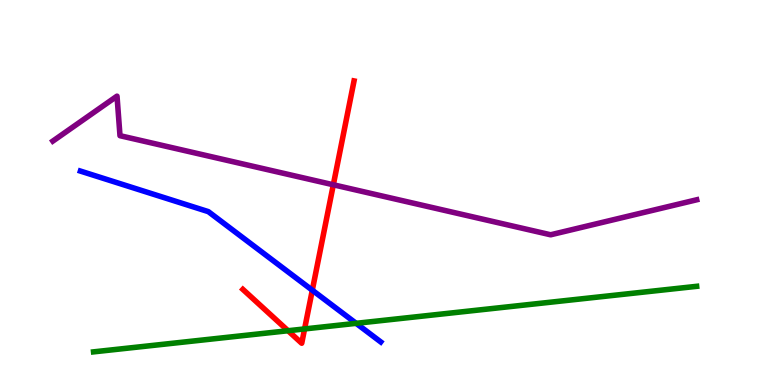[{'lines': ['blue', 'red'], 'intersections': [{'x': 4.03, 'y': 2.46}]}, {'lines': ['green', 'red'], 'intersections': [{'x': 3.72, 'y': 1.41}, {'x': 3.93, 'y': 1.46}]}, {'lines': ['purple', 'red'], 'intersections': [{'x': 4.3, 'y': 5.2}]}, {'lines': ['blue', 'green'], 'intersections': [{'x': 4.6, 'y': 1.6}]}, {'lines': ['blue', 'purple'], 'intersections': []}, {'lines': ['green', 'purple'], 'intersections': []}]